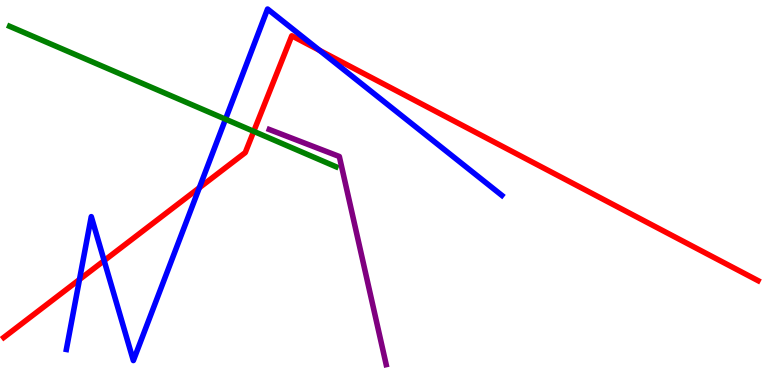[{'lines': ['blue', 'red'], 'intersections': [{'x': 1.03, 'y': 2.74}, {'x': 1.34, 'y': 3.23}, {'x': 2.57, 'y': 5.12}, {'x': 4.12, 'y': 8.69}]}, {'lines': ['green', 'red'], 'intersections': [{'x': 3.27, 'y': 6.59}]}, {'lines': ['purple', 'red'], 'intersections': []}, {'lines': ['blue', 'green'], 'intersections': [{'x': 2.91, 'y': 6.9}]}, {'lines': ['blue', 'purple'], 'intersections': []}, {'lines': ['green', 'purple'], 'intersections': []}]